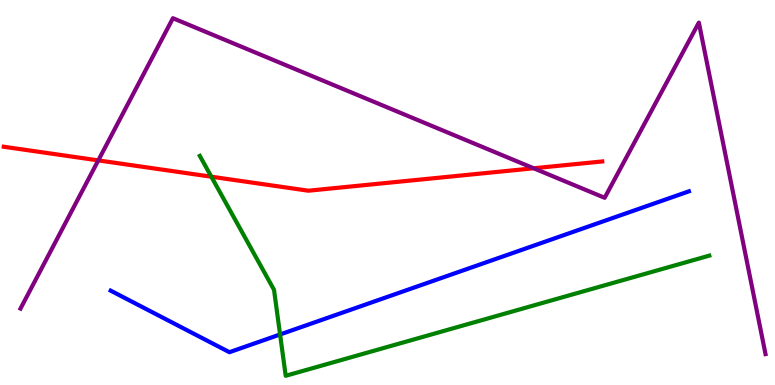[{'lines': ['blue', 'red'], 'intersections': []}, {'lines': ['green', 'red'], 'intersections': [{'x': 2.73, 'y': 5.41}]}, {'lines': ['purple', 'red'], 'intersections': [{'x': 1.27, 'y': 5.83}, {'x': 6.89, 'y': 5.63}]}, {'lines': ['blue', 'green'], 'intersections': [{'x': 3.61, 'y': 1.31}]}, {'lines': ['blue', 'purple'], 'intersections': []}, {'lines': ['green', 'purple'], 'intersections': []}]